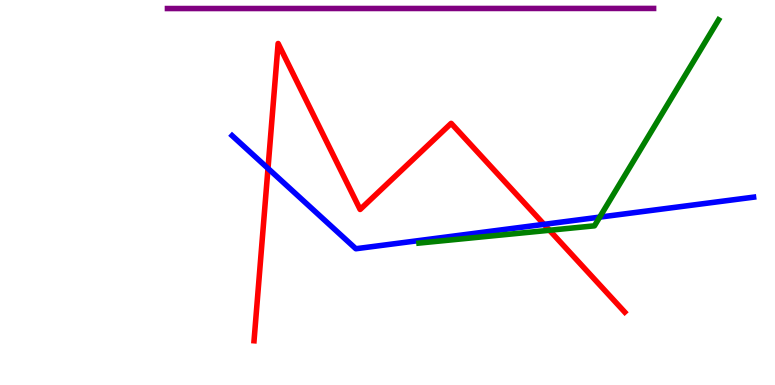[{'lines': ['blue', 'red'], 'intersections': [{'x': 3.46, 'y': 5.63}, {'x': 7.02, 'y': 4.17}]}, {'lines': ['green', 'red'], 'intersections': [{'x': 7.09, 'y': 4.02}]}, {'lines': ['purple', 'red'], 'intersections': []}, {'lines': ['blue', 'green'], 'intersections': [{'x': 7.74, 'y': 4.36}]}, {'lines': ['blue', 'purple'], 'intersections': []}, {'lines': ['green', 'purple'], 'intersections': []}]